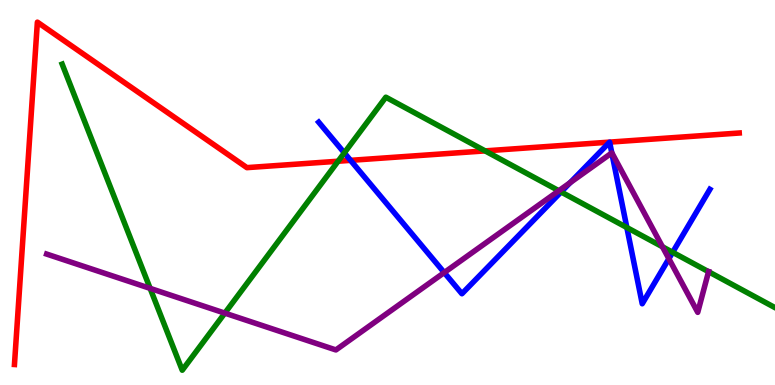[{'lines': ['blue', 'red'], 'intersections': [{'x': 4.52, 'y': 5.84}]}, {'lines': ['green', 'red'], 'intersections': [{'x': 4.36, 'y': 5.81}, {'x': 6.26, 'y': 6.08}]}, {'lines': ['purple', 'red'], 'intersections': []}, {'lines': ['blue', 'green'], 'intersections': [{'x': 4.44, 'y': 6.03}, {'x': 7.24, 'y': 5.01}, {'x': 8.09, 'y': 4.09}, {'x': 8.68, 'y': 3.45}]}, {'lines': ['blue', 'purple'], 'intersections': [{'x': 5.73, 'y': 2.92}, {'x': 7.36, 'y': 5.26}, {'x': 7.89, 'y': 6.03}, {'x': 8.63, 'y': 3.28}]}, {'lines': ['green', 'purple'], 'intersections': [{'x': 1.94, 'y': 2.51}, {'x': 2.9, 'y': 1.87}, {'x': 7.21, 'y': 5.05}, {'x': 8.55, 'y': 3.59}, {'x': 9.14, 'y': 2.94}]}]